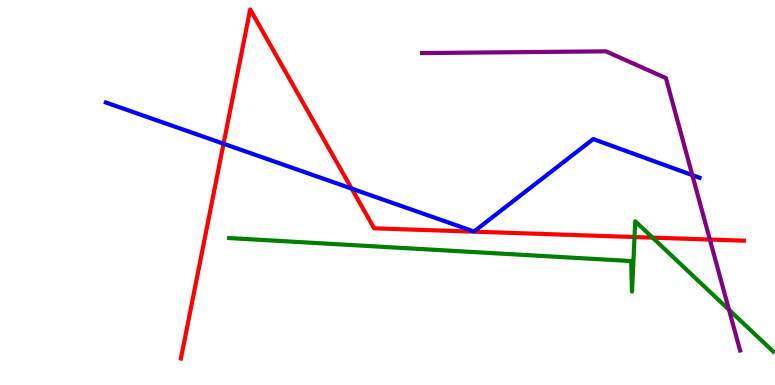[{'lines': ['blue', 'red'], 'intersections': [{'x': 2.88, 'y': 6.27}, {'x': 4.54, 'y': 5.1}]}, {'lines': ['green', 'red'], 'intersections': [{'x': 8.19, 'y': 3.84}, {'x': 8.42, 'y': 3.83}]}, {'lines': ['purple', 'red'], 'intersections': [{'x': 9.16, 'y': 3.78}]}, {'lines': ['blue', 'green'], 'intersections': []}, {'lines': ['blue', 'purple'], 'intersections': [{'x': 8.93, 'y': 5.45}]}, {'lines': ['green', 'purple'], 'intersections': [{'x': 9.41, 'y': 1.95}]}]